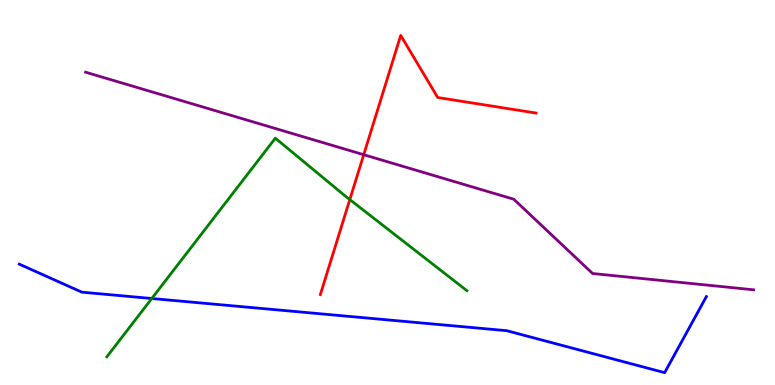[{'lines': ['blue', 'red'], 'intersections': []}, {'lines': ['green', 'red'], 'intersections': [{'x': 4.51, 'y': 4.82}]}, {'lines': ['purple', 'red'], 'intersections': [{'x': 4.69, 'y': 5.98}]}, {'lines': ['blue', 'green'], 'intersections': [{'x': 1.96, 'y': 2.25}]}, {'lines': ['blue', 'purple'], 'intersections': []}, {'lines': ['green', 'purple'], 'intersections': []}]